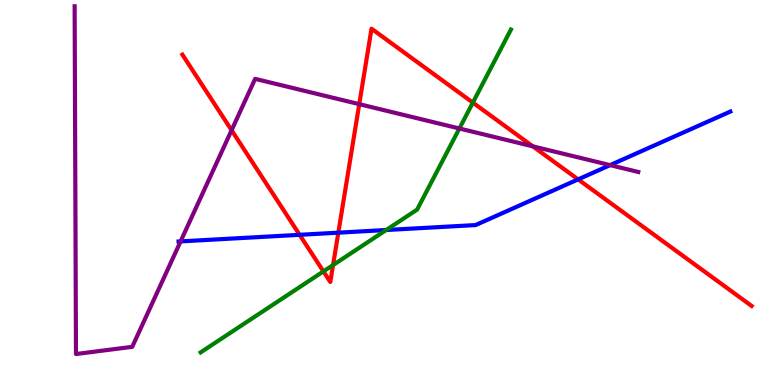[{'lines': ['blue', 'red'], 'intersections': [{'x': 3.87, 'y': 3.9}, {'x': 4.37, 'y': 3.96}, {'x': 7.46, 'y': 5.34}]}, {'lines': ['green', 'red'], 'intersections': [{'x': 4.17, 'y': 2.95}, {'x': 4.3, 'y': 3.12}, {'x': 6.1, 'y': 7.33}]}, {'lines': ['purple', 'red'], 'intersections': [{'x': 2.99, 'y': 6.62}, {'x': 4.64, 'y': 7.29}, {'x': 6.87, 'y': 6.2}]}, {'lines': ['blue', 'green'], 'intersections': [{'x': 4.98, 'y': 4.03}]}, {'lines': ['blue', 'purple'], 'intersections': [{'x': 2.33, 'y': 3.73}, {'x': 7.87, 'y': 5.71}]}, {'lines': ['green', 'purple'], 'intersections': [{'x': 5.93, 'y': 6.66}]}]